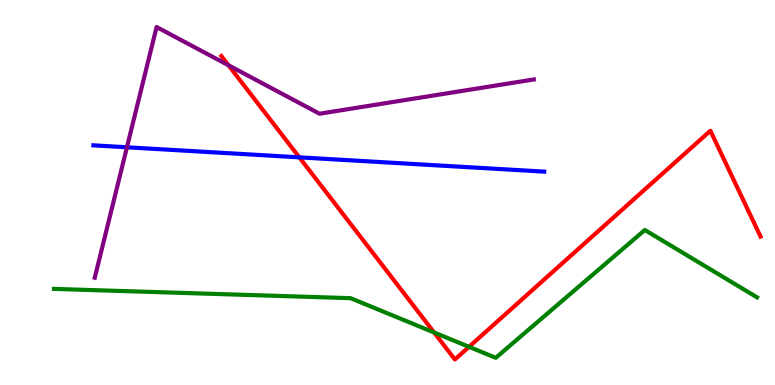[{'lines': ['blue', 'red'], 'intersections': [{'x': 3.86, 'y': 5.91}]}, {'lines': ['green', 'red'], 'intersections': [{'x': 5.6, 'y': 1.36}, {'x': 6.05, 'y': 0.991}]}, {'lines': ['purple', 'red'], 'intersections': [{'x': 2.95, 'y': 8.3}]}, {'lines': ['blue', 'green'], 'intersections': []}, {'lines': ['blue', 'purple'], 'intersections': [{'x': 1.64, 'y': 6.17}]}, {'lines': ['green', 'purple'], 'intersections': []}]